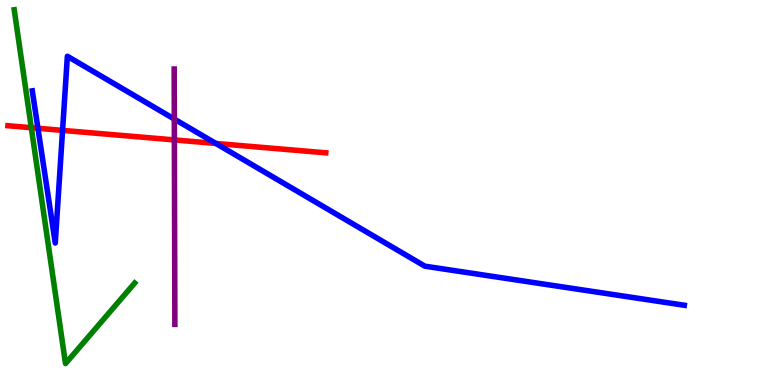[{'lines': ['blue', 'red'], 'intersections': [{'x': 0.49, 'y': 6.67}, {'x': 0.807, 'y': 6.61}, {'x': 2.79, 'y': 6.27}]}, {'lines': ['green', 'red'], 'intersections': [{'x': 0.404, 'y': 6.68}]}, {'lines': ['purple', 'red'], 'intersections': [{'x': 2.25, 'y': 6.37}]}, {'lines': ['blue', 'green'], 'intersections': []}, {'lines': ['blue', 'purple'], 'intersections': [{'x': 2.25, 'y': 6.91}]}, {'lines': ['green', 'purple'], 'intersections': []}]